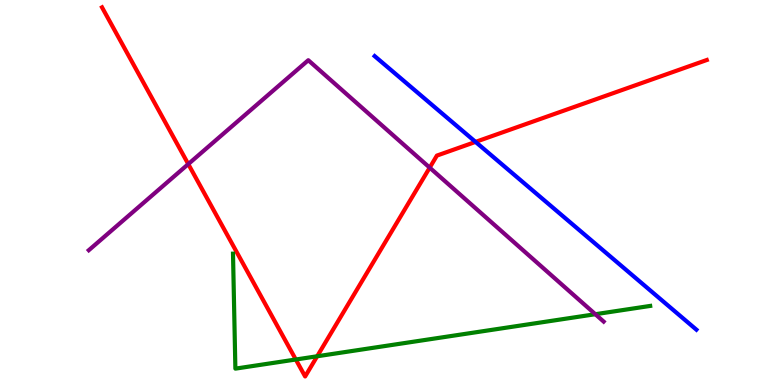[{'lines': ['blue', 'red'], 'intersections': [{'x': 6.14, 'y': 6.31}]}, {'lines': ['green', 'red'], 'intersections': [{'x': 3.82, 'y': 0.662}, {'x': 4.09, 'y': 0.746}]}, {'lines': ['purple', 'red'], 'intersections': [{'x': 2.43, 'y': 5.74}, {'x': 5.54, 'y': 5.65}]}, {'lines': ['blue', 'green'], 'intersections': []}, {'lines': ['blue', 'purple'], 'intersections': []}, {'lines': ['green', 'purple'], 'intersections': [{'x': 7.68, 'y': 1.84}]}]